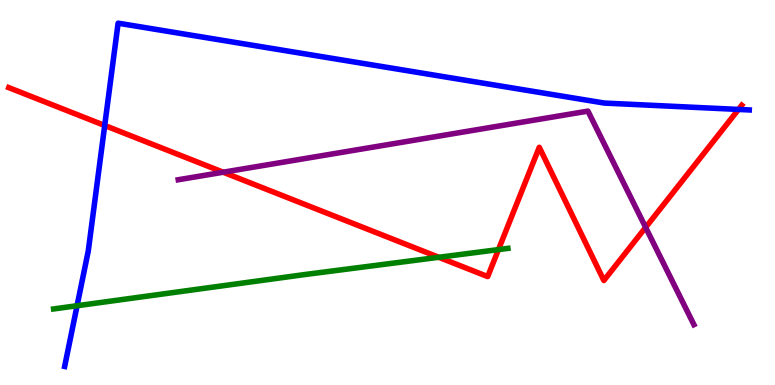[{'lines': ['blue', 'red'], 'intersections': [{'x': 1.35, 'y': 6.74}, {'x': 9.53, 'y': 7.16}]}, {'lines': ['green', 'red'], 'intersections': [{'x': 5.66, 'y': 3.32}, {'x': 6.43, 'y': 3.52}]}, {'lines': ['purple', 'red'], 'intersections': [{'x': 2.88, 'y': 5.53}, {'x': 8.33, 'y': 4.09}]}, {'lines': ['blue', 'green'], 'intersections': [{'x': 0.994, 'y': 2.06}]}, {'lines': ['blue', 'purple'], 'intersections': []}, {'lines': ['green', 'purple'], 'intersections': []}]